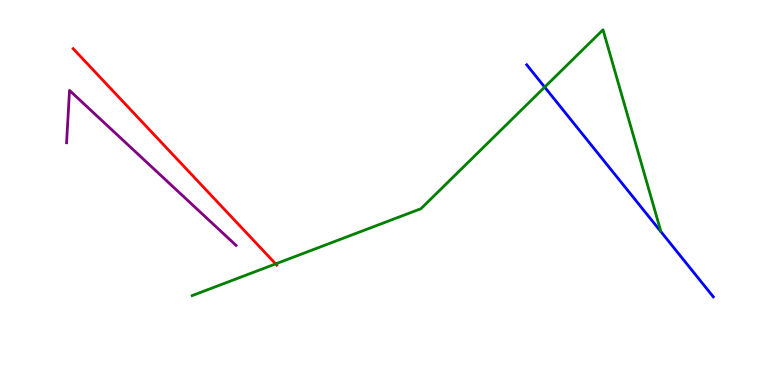[{'lines': ['blue', 'red'], 'intersections': []}, {'lines': ['green', 'red'], 'intersections': [{'x': 3.56, 'y': 3.15}]}, {'lines': ['purple', 'red'], 'intersections': []}, {'lines': ['blue', 'green'], 'intersections': [{'x': 7.03, 'y': 7.74}]}, {'lines': ['blue', 'purple'], 'intersections': []}, {'lines': ['green', 'purple'], 'intersections': []}]